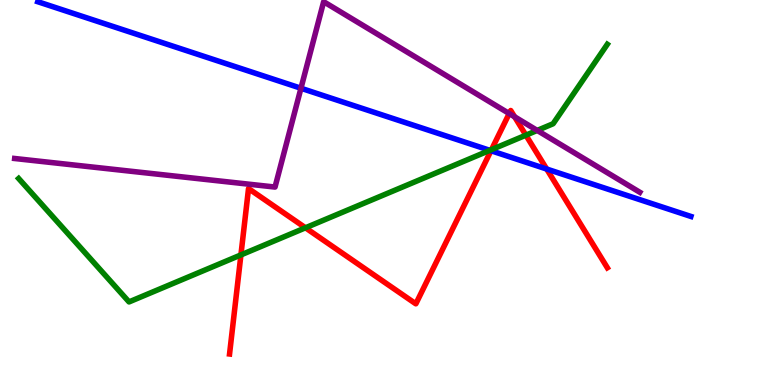[{'lines': ['blue', 'red'], 'intersections': [{'x': 6.34, 'y': 6.09}, {'x': 7.05, 'y': 5.61}]}, {'lines': ['green', 'red'], 'intersections': [{'x': 3.11, 'y': 3.38}, {'x': 3.94, 'y': 4.08}, {'x': 6.34, 'y': 6.11}, {'x': 6.79, 'y': 6.49}]}, {'lines': ['purple', 'red'], 'intersections': [{'x': 6.57, 'y': 7.05}, {'x': 6.64, 'y': 6.97}]}, {'lines': ['blue', 'green'], 'intersections': [{'x': 6.32, 'y': 6.1}]}, {'lines': ['blue', 'purple'], 'intersections': [{'x': 3.88, 'y': 7.71}]}, {'lines': ['green', 'purple'], 'intersections': [{'x': 6.93, 'y': 6.61}]}]